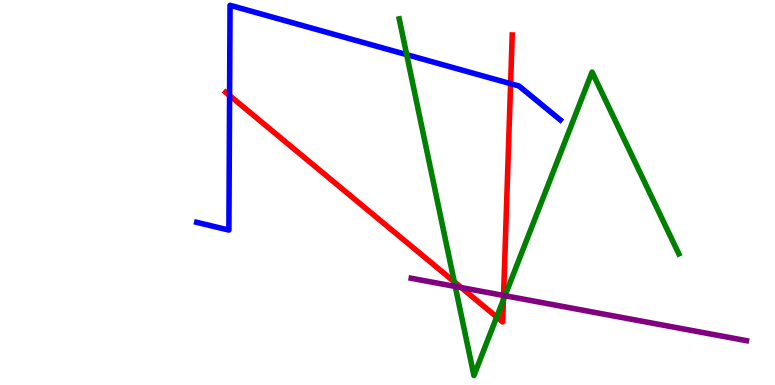[{'lines': ['blue', 'red'], 'intersections': [{'x': 2.96, 'y': 7.52}, {'x': 6.59, 'y': 7.83}]}, {'lines': ['green', 'red'], 'intersections': [{'x': 5.86, 'y': 2.68}, {'x': 6.41, 'y': 1.77}, {'x': 6.5, 'y': 2.21}]}, {'lines': ['purple', 'red'], 'intersections': [{'x': 5.95, 'y': 2.53}, {'x': 6.5, 'y': 2.33}]}, {'lines': ['blue', 'green'], 'intersections': [{'x': 5.25, 'y': 8.58}]}, {'lines': ['blue', 'purple'], 'intersections': []}, {'lines': ['green', 'purple'], 'intersections': [{'x': 5.87, 'y': 2.56}, {'x': 6.52, 'y': 2.32}]}]